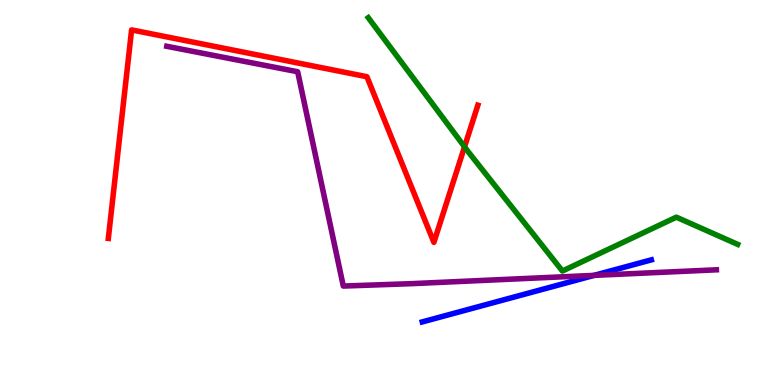[{'lines': ['blue', 'red'], 'intersections': []}, {'lines': ['green', 'red'], 'intersections': [{'x': 5.99, 'y': 6.19}]}, {'lines': ['purple', 'red'], 'intersections': []}, {'lines': ['blue', 'green'], 'intersections': []}, {'lines': ['blue', 'purple'], 'intersections': [{'x': 7.67, 'y': 2.85}]}, {'lines': ['green', 'purple'], 'intersections': []}]